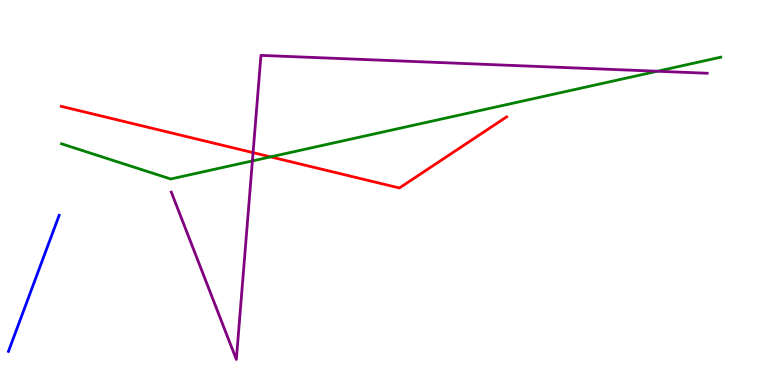[{'lines': ['blue', 'red'], 'intersections': []}, {'lines': ['green', 'red'], 'intersections': [{'x': 3.49, 'y': 5.93}]}, {'lines': ['purple', 'red'], 'intersections': [{'x': 3.27, 'y': 6.04}]}, {'lines': ['blue', 'green'], 'intersections': []}, {'lines': ['blue', 'purple'], 'intersections': []}, {'lines': ['green', 'purple'], 'intersections': [{'x': 3.26, 'y': 5.82}, {'x': 8.48, 'y': 8.15}]}]